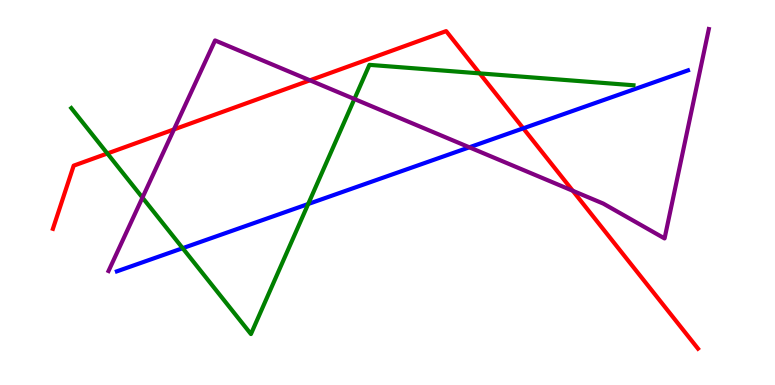[{'lines': ['blue', 'red'], 'intersections': [{'x': 6.75, 'y': 6.67}]}, {'lines': ['green', 'red'], 'intersections': [{'x': 1.39, 'y': 6.01}, {'x': 6.19, 'y': 8.09}]}, {'lines': ['purple', 'red'], 'intersections': [{'x': 2.24, 'y': 6.64}, {'x': 4.0, 'y': 7.91}, {'x': 7.39, 'y': 5.04}]}, {'lines': ['blue', 'green'], 'intersections': [{'x': 2.36, 'y': 3.55}, {'x': 3.98, 'y': 4.7}]}, {'lines': ['blue', 'purple'], 'intersections': [{'x': 6.06, 'y': 6.17}]}, {'lines': ['green', 'purple'], 'intersections': [{'x': 1.84, 'y': 4.87}, {'x': 4.57, 'y': 7.43}]}]